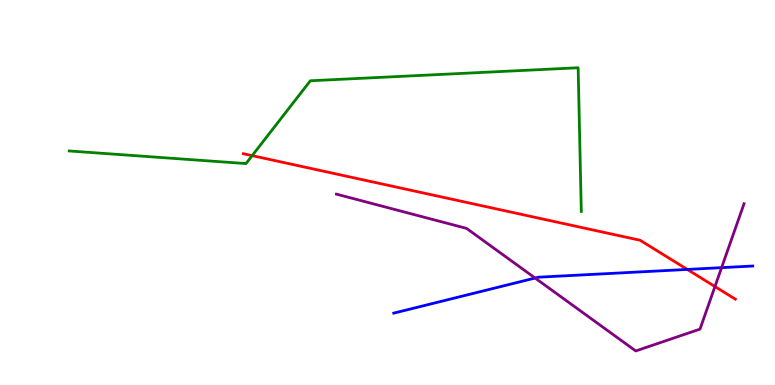[{'lines': ['blue', 'red'], 'intersections': [{'x': 8.87, 'y': 3.0}]}, {'lines': ['green', 'red'], 'intersections': [{'x': 3.25, 'y': 5.96}]}, {'lines': ['purple', 'red'], 'intersections': [{'x': 9.23, 'y': 2.56}]}, {'lines': ['blue', 'green'], 'intersections': []}, {'lines': ['blue', 'purple'], 'intersections': [{'x': 6.9, 'y': 2.78}, {'x': 9.31, 'y': 3.05}]}, {'lines': ['green', 'purple'], 'intersections': []}]